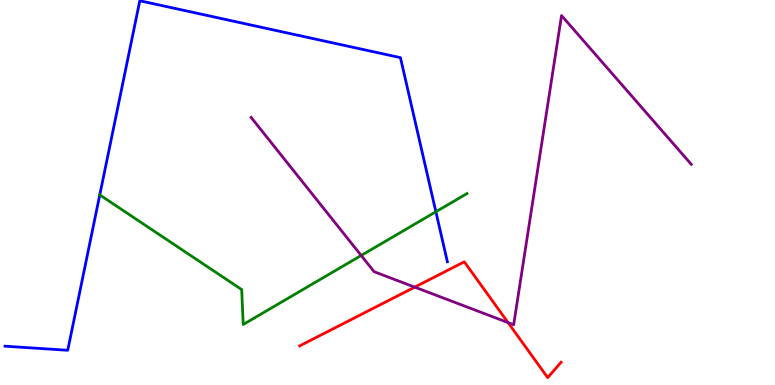[{'lines': ['blue', 'red'], 'intersections': []}, {'lines': ['green', 'red'], 'intersections': []}, {'lines': ['purple', 'red'], 'intersections': [{'x': 5.35, 'y': 2.54}, {'x': 6.56, 'y': 1.62}]}, {'lines': ['blue', 'green'], 'intersections': [{'x': 1.29, 'y': 4.94}, {'x': 5.62, 'y': 4.5}]}, {'lines': ['blue', 'purple'], 'intersections': []}, {'lines': ['green', 'purple'], 'intersections': [{'x': 4.66, 'y': 3.36}]}]